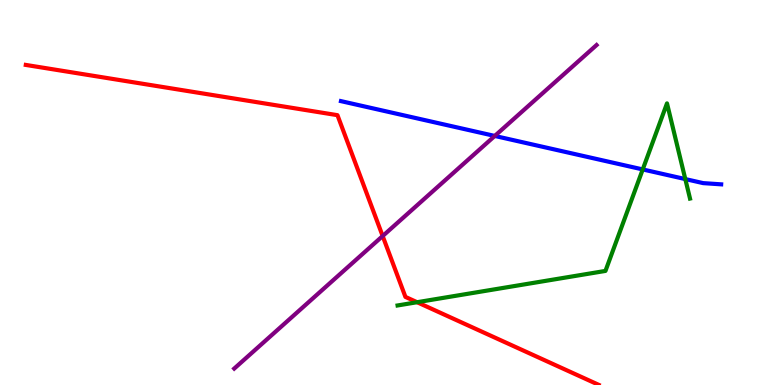[{'lines': ['blue', 'red'], 'intersections': []}, {'lines': ['green', 'red'], 'intersections': [{'x': 5.38, 'y': 2.15}]}, {'lines': ['purple', 'red'], 'intersections': [{'x': 4.94, 'y': 3.87}]}, {'lines': ['blue', 'green'], 'intersections': [{'x': 8.29, 'y': 5.6}, {'x': 8.84, 'y': 5.35}]}, {'lines': ['blue', 'purple'], 'intersections': [{'x': 6.38, 'y': 6.47}]}, {'lines': ['green', 'purple'], 'intersections': []}]